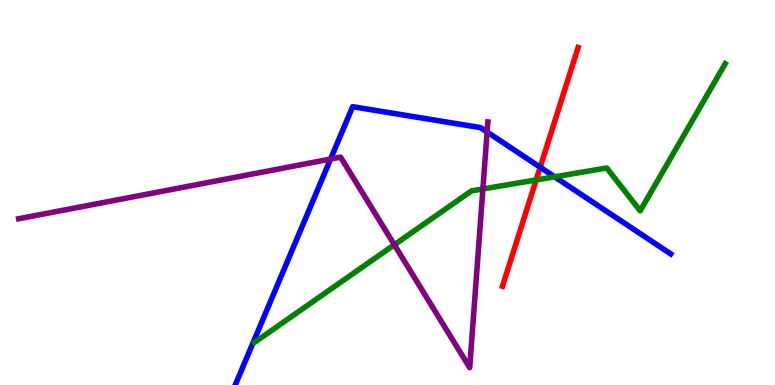[{'lines': ['blue', 'red'], 'intersections': [{'x': 6.97, 'y': 5.66}]}, {'lines': ['green', 'red'], 'intersections': [{'x': 6.92, 'y': 5.33}]}, {'lines': ['purple', 'red'], 'intersections': []}, {'lines': ['blue', 'green'], 'intersections': [{'x': 7.16, 'y': 5.41}]}, {'lines': ['blue', 'purple'], 'intersections': [{'x': 4.27, 'y': 5.87}, {'x': 6.29, 'y': 6.57}]}, {'lines': ['green', 'purple'], 'intersections': [{'x': 5.09, 'y': 3.64}, {'x': 6.23, 'y': 5.09}]}]